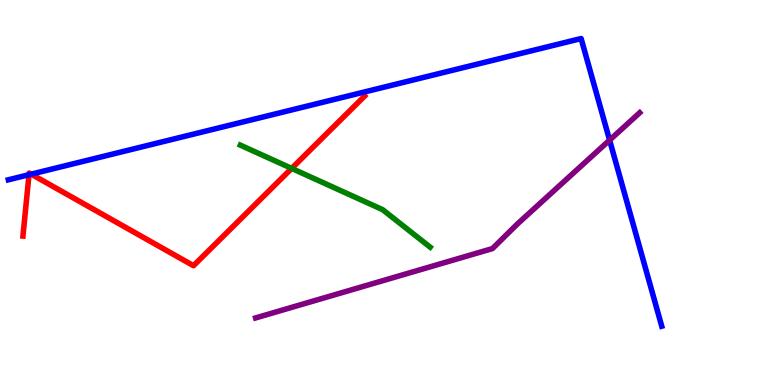[{'lines': ['blue', 'red'], 'intersections': [{'x': 0.374, 'y': 5.46}, {'x': 0.403, 'y': 5.48}]}, {'lines': ['green', 'red'], 'intersections': [{'x': 3.76, 'y': 5.63}]}, {'lines': ['purple', 'red'], 'intersections': []}, {'lines': ['blue', 'green'], 'intersections': []}, {'lines': ['blue', 'purple'], 'intersections': [{'x': 7.87, 'y': 6.36}]}, {'lines': ['green', 'purple'], 'intersections': []}]